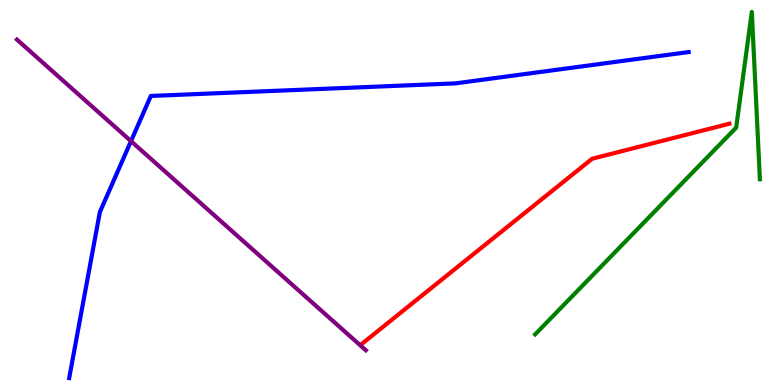[{'lines': ['blue', 'red'], 'intersections': []}, {'lines': ['green', 'red'], 'intersections': []}, {'lines': ['purple', 'red'], 'intersections': []}, {'lines': ['blue', 'green'], 'intersections': []}, {'lines': ['blue', 'purple'], 'intersections': [{'x': 1.69, 'y': 6.33}]}, {'lines': ['green', 'purple'], 'intersections': []}]